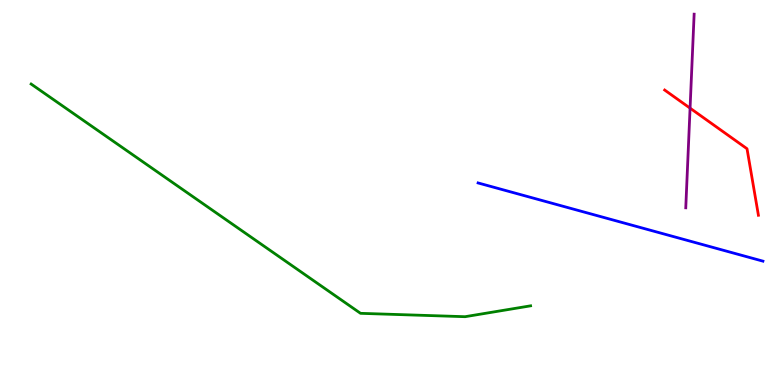[{'lines': ['blue', 'red'], 'intersections': []}, {'lines': ['green', 'red'], 'intersections': []}, {'lines': ['purple', 'red'], 'intersections': [{'x': 8.9, 'y': 7.19}]}, {'lines': ['blue', 'green'], 'intersections': []}, {'lines': ['blue', 'purple'], 'intersections': []}, {'lines': ['green', 'purple'], 'intersections': []}]